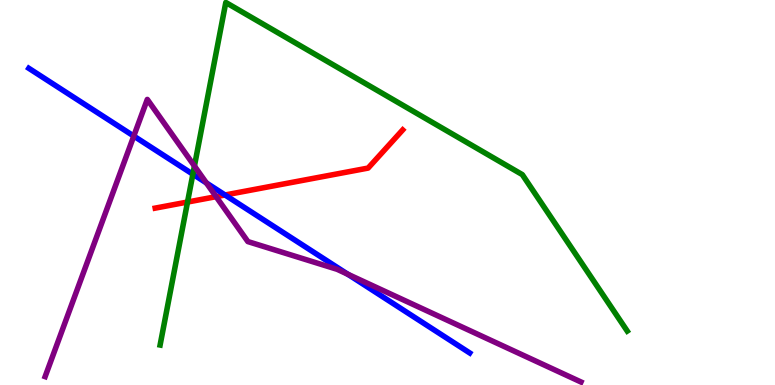[{'lines': ['blue', 'red'], 'intersections': [{'x': 2.9, 'y': 4.94}]}, {'lines': ['green', 'red'], 'intersections': [{'x': 2.42, 'y': 4.75}]}, {'lines': ['purple', 'red'], 'intersections': [{'x': 2.79, 'y': 4.89}]}, {'lines': ['blue', 'green'], 'intersections': [{'x': 2.49, 'y': 5.48}]}, {'lines': ['blue', 'purple'], 'intersections': [{'x': 1.73, 'y': 6.47}, {'x': 2.66, 'y': 5.25}, {'x': 4.49, 'y': 2.88}]}, {'lines': ['green', 'purple'], 'intersections': [{'x': 2.51, 'y': 5.69}]}]